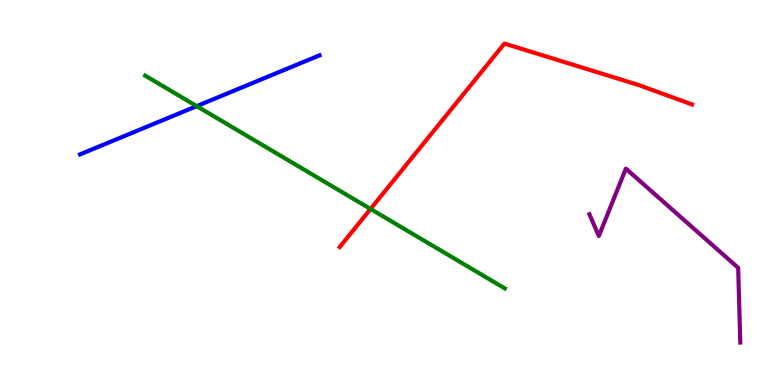[{'lines': ['blue', 'red'], 'intersections': []}, {'lines': ['green', 'red'], 'intersections': [{'x': 4.78, 'y': 4.57}]}, {'lines': ['purple', 'red'], 'intersections': []}, {'lines': ['blue', 'green'], 'intersections': [{'x': 2.54, 'y': 7.24}]}, {'lines': ['blue', 'purple'], 'intersections': []}, {'lines': ['green', 'purple'], 'intersections': []}]